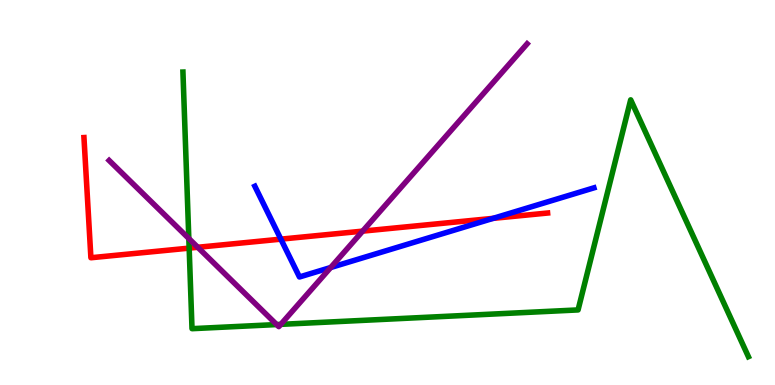[{'lines': ['blue', 'red'], 'intersections': [{'x': 3.62, 'y': 3.79}, {'x': 6.36, 'y': 4.33}]}, {'lines': ['green', 'red'], 'intersections': [{'x': 2.44, 'y': 3.56}]}, {'lines': ['purple', 'red'], 'intersections': [{'x': 2.55, 'y': 3.58}, {'x': 4.68, 'y': 4.0}]}, {'lines': ['blue', 'green'], 'intersections': []}, {'lines': ['blue', 'purple'], 'intersections': [{'x': 4.27, 'y': 3.05}]}, {'lines': ['green', 'purple'], 'intersections': [{'x': 2.44, 'y': 3.8}, {'x': 3.57, 'y': 1.57}, {'x': 3.62, 'y': 1.57}]}]